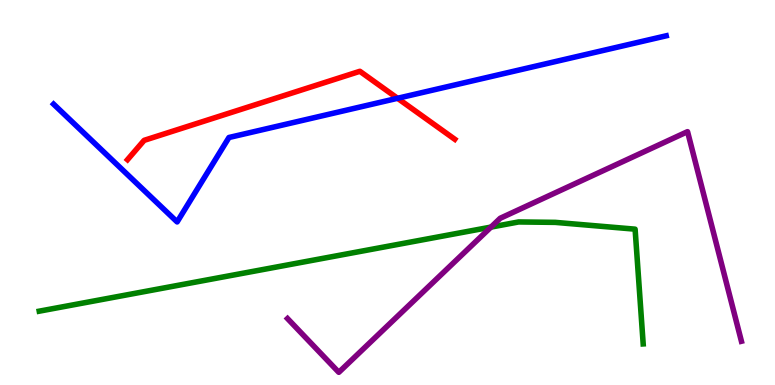[{'lines': ['blue', 'red'], 'intersections': [{'x': 5.13, 'y': 7.45}]}, {'lines': ['green', 'red'], 'intersections': []}, {'lines': ['purple', 'red'], 'intersections': []}, {'lines': ['blue', 'green'], 'intersections': []}, {'lines': ['blue', 'purple'], 'intersections': []}, {'lines': ['green', 'purple'], 'intersections': [{'x': 6.34, 'y': 4.1}]}]